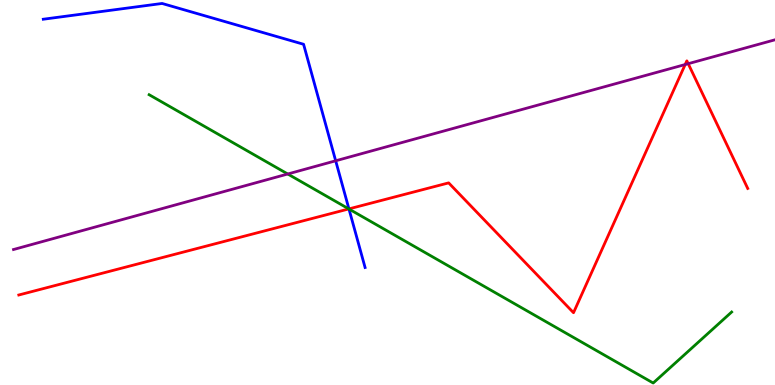[{'lines': ['blue', 'red'], 'intersections': [{'x': 4.5, 'y': 4.57}]}, {'lines': ['green', 'red'], 'intersections': [{'x': 4.5, 'y': 4.57}]}, {'lines': ['purple', 'red'], 'intersections': [{'x': 8.84, 'y': 8.32}, {'x': 8.88, 'y': 8.35}]}, {'lines': ['blue', 'green'], 'intersections': [{'x': 4.5, 'y': 4.57}]}, {'lines': ['blue', 'purple'], 'intersections': [{'x': 4.33, 'y': 5.82}]}, {'lines': ['green', 'purple'], 'intersections': [{'x': 3.71, 'y': 5.48}]}]